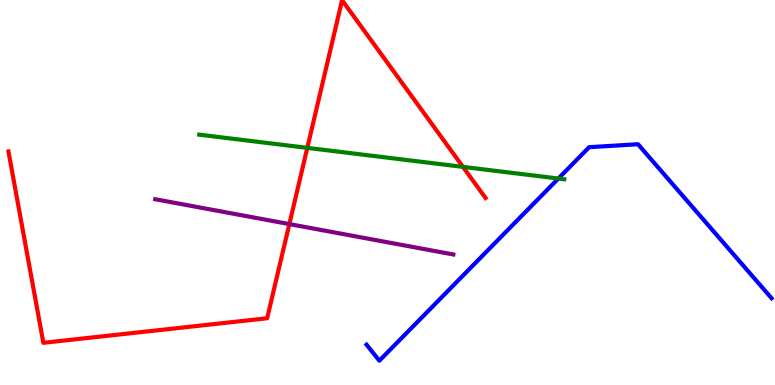[{'lines': ['blue', 'red'], 'intersections': []}, {'lines': ['green', 'red'], 'intersections': [{'x': 3.97, 'y': 6.16}, {'x': 5.97, 'y': 5.67}]}, {'lines': ['purple', 'red'], 'intersections': [{'x': 3.73, 'y': 4.18}]}, {'lines': ['blue', 'green'], 'intersections': [{'x': 7.2, 'y': 5.36}]}, {'lines': ['blue', 'purple'], 'intersections': []}, {'lines': ['green', 'purple'], 'intersections': []}]